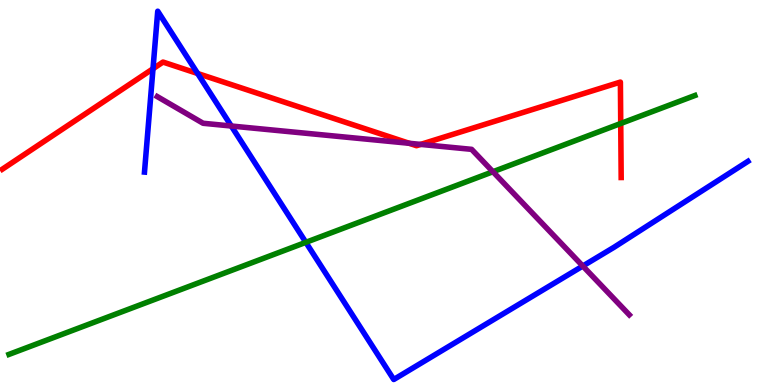[{'lines': ['blue', 'red'], 'intersections': [{'x': 1.97, 'y': 8.21}, {'x': 2.55, 'y': 8.09}]}, {'lines': ['green', 'red'], 'intersections': [{'x': 8.01, 'y': 6.79}]}, {'lines': ['purple', 'red'], 'intersections': [{'x': 5.28, 'y': 6.28}, {'x': 5.43, 'y': 6.25}]}, {'lines': ['blue', 'green'], 'intersections': [{'x': 3.95, 'y': 3.71}]}, {'lines': ['blue', 'purple'], 'intersections': [{'x': 2.98, 'y': 6.73}, {'x': 7.52, 'y': 3.09}]}, {'lines': ['green', 'purple'], 'intersections': [{'x': 6.36, 'y': 5.54}]}]